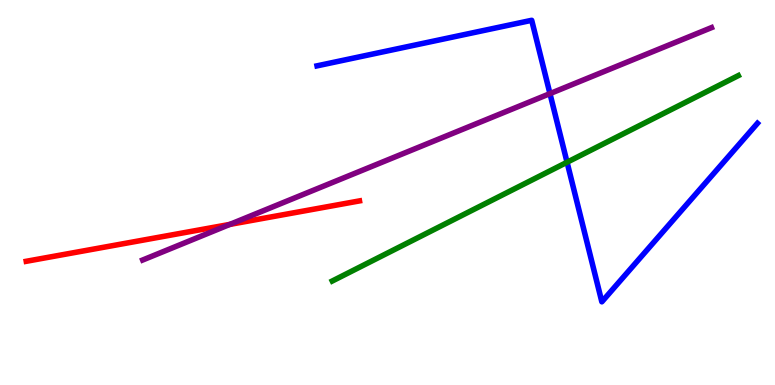[{'lines': ['blue', 'red'], 'intersections': []}, {'lines': ['green', 'red'], 'intersections': []}, {'lines': ['purple', 'red'], 'intersections': [{'x': 2.97, 'y': 4.17}]}, {'lines': ['blue', 'green'], 'intersections': [{'x': 7.32, 'y': 5.79}]}, {'lines': ['blue', 'purple'], 'intersections': [{'x': 7.1, 'y': 7.57}]}, {'lines': ['green', 'purple'], 'intersections': []}]